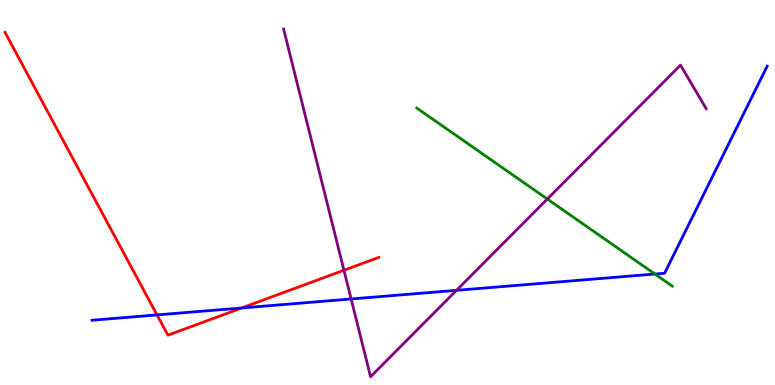[{'lines': ['blue', 'red'], 'intersections': [{'x': 2.03, 'y': 1.82}, {'x': 3.12, 'y': 2.0}]}, {'lines': ['green', 'red'], 'intersections': []}, {'lines': ['purple', 'red'], 'intersections': [{'x': 4.44, 'y': 2.98}]}, {'lines': ['blue', 'green'], 'intersections': [{'x': 8.45, 'y': 2.88}]}, {'lines': ['blue', 'purple'], 'intersections': [{'x': 4.53, 'y': 2.23}, {'x': 5.89, 'y': 2.46}]}, {'lines': ['green', 'purple'], 'intersections': [{'x': 7.06, 'y': 4.83}]}]